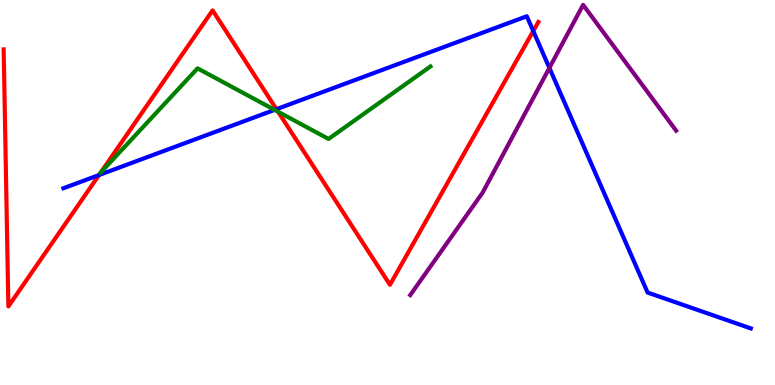[{'lines': ['blue', 'red'], 'intersections': [{'x': 1.28, 'y': 5.45}, {'x': 3.57, 'y': 7.16}, {'x': 6.88, 'y': 9.19}]}, {'lines': ['green', 'red'], 'intersections': [{'x': 3.59, 'y': 7.1}]}, {'lines': ['purple', 'red'], 'intersections': []}, {'lines': ['blue', 'green'], 'intersections': [{'x': 3.54, 'y': 7.15}]}, {'lines': ['blue', 'purple'], 'intersections': [{'x': 7.09, 'y': 8.24}]}, {'lines': ['green', 'purple'], 'intersections': []}]